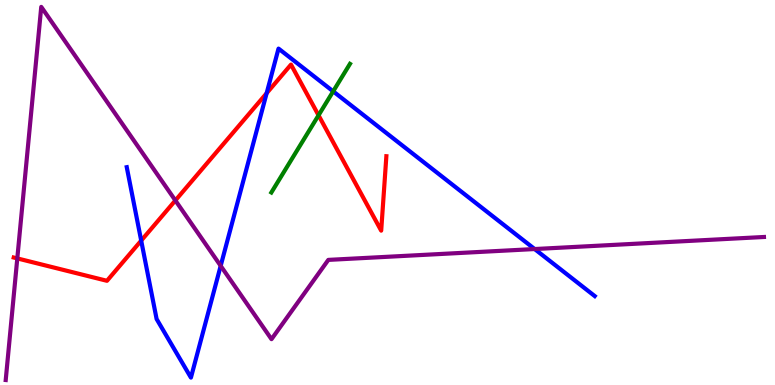[{'lines': ['blue', 'red'], 'intersections': [{'x': 1.82, 'y': 3.75}, {'x': 3.44, 'y': 7.58}]}, {'lines': ['green', 'red'], 'intersections': [{'x': 4.11, 'y': 7.01}]}, {'lines': ['purple', 'red'], 'intersections': [{'x': 0.223, 'y': 3.29}, {'x': 2.26, 'y': 4.79}]}, {'lines': ['blue', 'green'], 'intersections': [{'x': 4.3, 'y': 7.63}]}, {'lines': ['blue', 'purple'], 'intersections': [{'x': 2.85, 'y': 3.09}, {'x': 6.9, 'y': 3.53}]}, {'lines': ['green', 'purple'], 'intersections': []}]